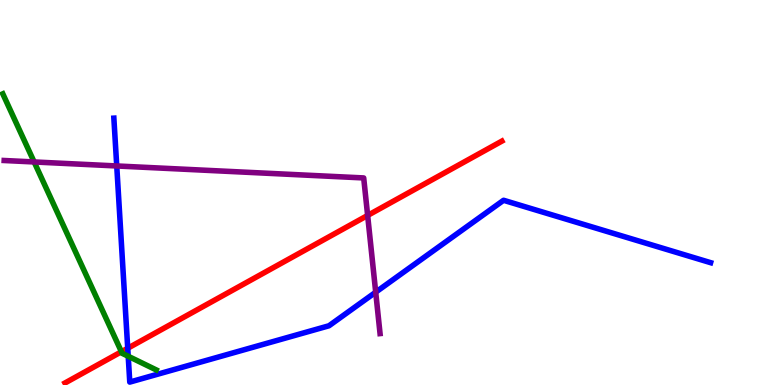[{'lines': ['blue', 'red'], 'intersections': [{'x': 1.65, 'y': 0.955}]}, {'lines': ['green', 'red'], 'intersections': [{'x': 1.57, 'y': 0.864}]}, {'lines': ['purple', 'red'], 'intersections': [{'x': 4.74, 'y': 4.4}]}, {'lines': ['blue', 'green'], 'intersections': [{'x': 1.65, 'y': 0.747}]}, {'lines': ['blue', 'purple'], 'intersections': [{'x': 1.51, 'y': 5.69}, {'x': 4.85, 'y': 2.41}]}, {'lines': ['green', 'purple'], 'intersections': [{'x': 0.441, 'y': 5.79}]}]